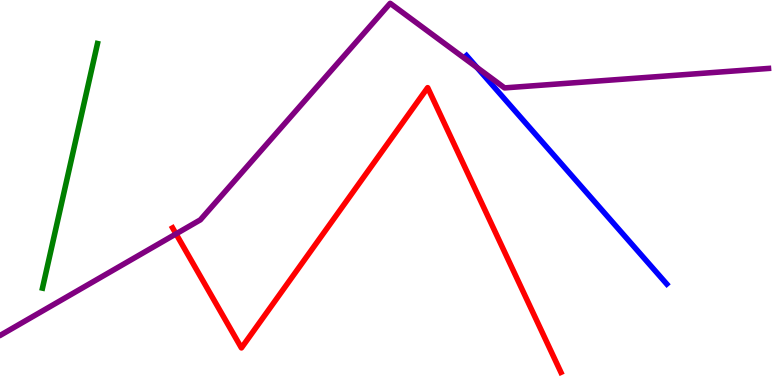[{'lines': ['blue', 'red'], 'intersections': []}, {'lines': ['green', 'red'], 'intersections': []}, {'lines': ['purple', 'red'], 'intersections': [{'x': 2.27, 'y': 3.93}]}, {'lines': ['blue', 'green'], 'intersections': []}, {'lines': ['blue', 'purple'], 'intersections': [{'x': 6.15, 'y': 8.25}]}, {'lines': ['green', 'purple'], 'intersections': []}]